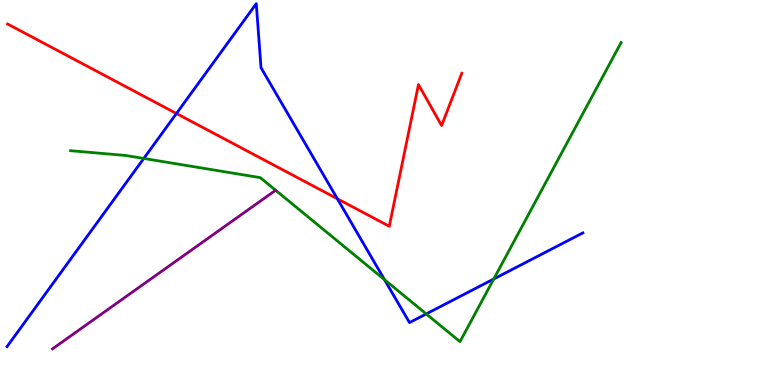[{'lines': ['blue', 'red'], 'intersections': [{'x': 2.28, 'y': 7.05}, {'x': 4.35, 'y': 4.84}]}, {'lines': ['green', 'red'], 'intersections': []}, {'lines': ['purple', 'red'], 'intersections': []}, {'lines': ['blue', 'green'], 'intersections': [{'x': 1.86, 'y': 5.88}, {'x': 4.96, 'y': 2.74}, {'x': 5.5, 'y': 1.85}, {'x': 6.37, 'y': 2.75}]}, {'lines': ['blue', 'purple'], 'intersections': []}, {'lines': ['green', 'purple'], 'intersections': []}]